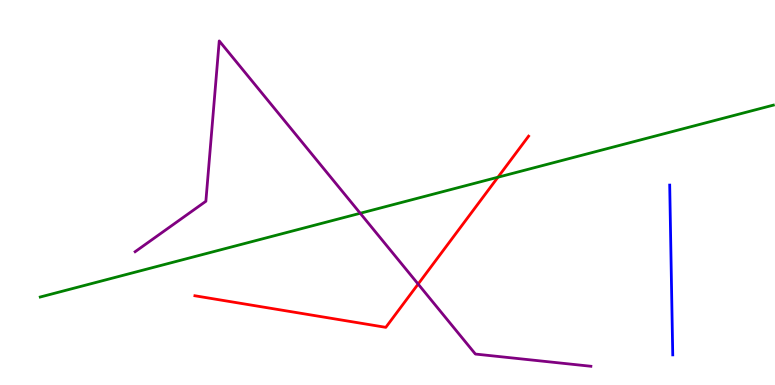[{'lines': ['blue', 'red'], 'intersections': []}, {'lines': ['green', 'red'], 'intersections': [{'x': 6.42, 'y': 5.4}]}, {'lines': ['purple', 'red'], 'intersections': [{'x': 5.4, 'y': 2.62}]}, {'lines': ['blue', 'green'], 'intersections': []}, {'lines': ['blue', 'purple'], 'intersections': []}, {'lines': ['green', 'purple'], 'intersections': [{'x': 4.65, 'y': 4.46}]}]